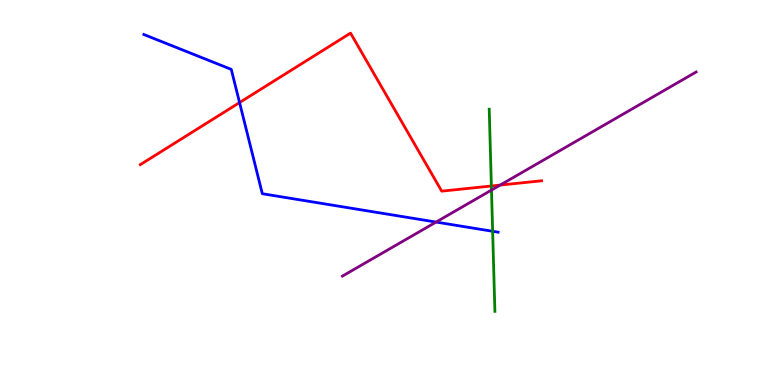[{'lines': ['blue', 'red'], 'intersections': [{'x': 3.09, 'y': 7.34}]}, {'lines': ['green', 'red'], 'intersections': [{'x': 6.34, 'y': 5.17}]}, {'lines': ['purple', 'red'], 'intersections': [{'x': 6.45, 'y': 5.19}]}, {'lines': ['blue', 'green'], 'intersections': [{'x': 6.36, 'y': 3.99}]}, {'lines': ['blue', 'purple'], 'intersections': [{'x': 5.63, 'y': 4.23}]}, {'lines': ['green', 'purple'], 'intersections': [{'x': 6.34, 'y': 5.06}]}]